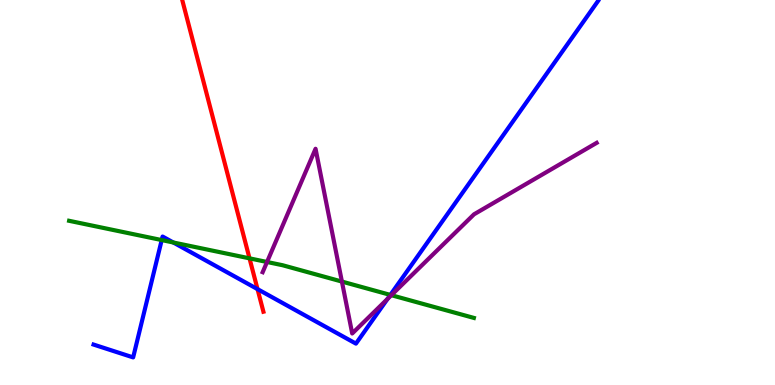[{'lines': ['blue', 'red'], 'intersections': [{'x': 3.32, 'y': 2.49}]}, {'lines': ['green', 'red'], 'intersections': [{'x': 3.22, 'y': 3.29}]}, {'lines': ['purple', 'red'], 'intersections': []}, {'lines': ['blue', 'green'], 'intersections': [{'x': 2.09, 'y': 3.76}, {'x': 2.24, 'y': 3.7}, {'x': 5.04, 'y': 2.34}]}, {'lines': ['blue', 'purple'], 'intersections': [{'x': 5.0, 'y': 2.23}]}, {'lines': ['green', 'purple'], 'intersections': [{'x': 3.45, 'y': 3.19}, {'x': 4.41, 'y': 2.69}, {'x': 5.05, 'y': 2.33}]}]